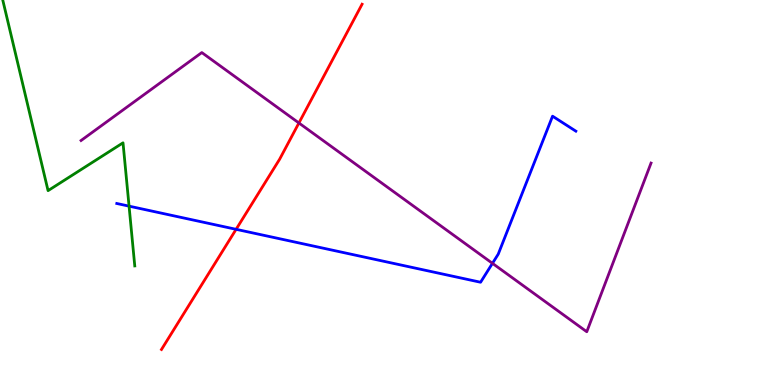[{'lines': ['blue', 'red'], 'intersections': [{'x': 3.05, 'y': 4.04}]}, {'lines': ['green', 'red'], 'intersections': []}, {'lines': ['purple', 'red'], 'intersections': [{'x': 3.86, 'y': 6.81}]}, {'lines': ['blue', 'green'], 'intersections': [{'x': 1.67, 'y': 4.65}]}, {'lines': ['blue', 'purple'], 'intersections': [{'x': 6.35, 'y': 3.16}]}, {'lines': ['green', 'purple'], 'intersections': []}]